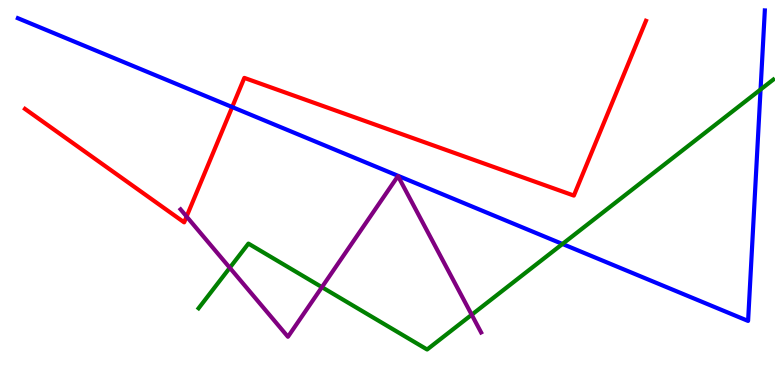[{'lines': ['blue', 'red'], 'intersections': [{'x': 3.0, 'y': 7.22}]}, {'lines': ['green', 'red'], 'intersections': []}, {'lines': ['purple', 'red'], 'intersections': [{'x': 2.41, 'y': 4.38}]}, {'lines': ['blue', 'green'], 'intersections': [{'x': 7.26, 'y': 3.66}, {'x': 9.81, 'y': 7.67}]}, {'lines': ['blue', 'purple'], 'intersections': []}, {'lines': ['green', 'purple'], 'intersections': [{'x': 2.97, 'y': 3.04}, {'x': 4.15, 'y': 2.54}, {'x': 6.09, 'y': 1.82}]}]